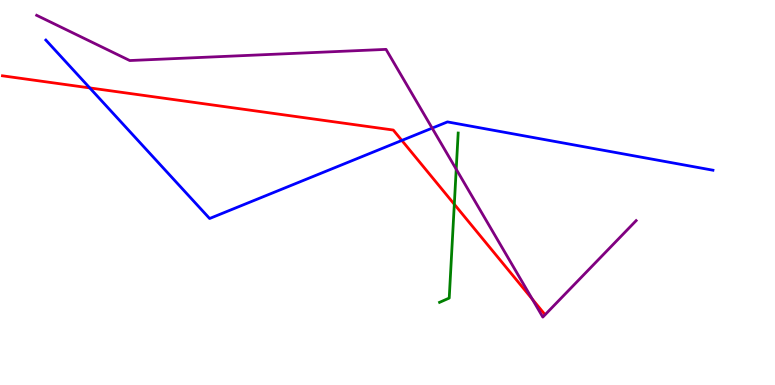[{'lines': ['blue', 'red'], 'intersections': [{'x': 1.16, 'y': 7.72}, {'x': 5.19, 'y': 6.35}]}, {'lines': ['green', 'red'], 'intersections': [{'x': 5.86, 'y': 4.69}]}, {'lines': ['purple', 'red'], 'intersections': [{'x': 6.87, 'y': 2.23}]}, {'lines': ['blue', 'green'], 'intersections': []}, {'lines': ['blue', 'purple'], 'intersections': [{'x': 5.58, 'y': 6.67}]}, {'lines': ['green', 'purple'], 'intersections': [{'x': 5.89, 'y': 5.6}]}]